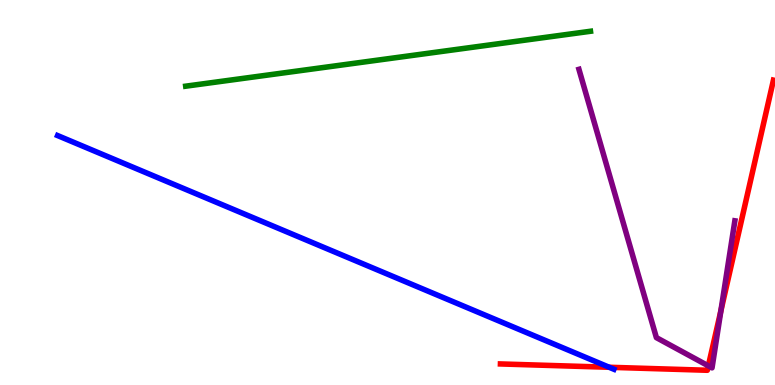[{'lines': ['blue', 'red'], 'intersections': [{'x': 7.86, 'y': 0.461}]}, {'lines': ['green', 'red'], 'intersections': []}, {'lines': ['purple', 'red'], 'intersections': [{'x': 9.14, 'y': 0.497}, {'x': 9.3, 'y': 1.93}]}, {'lines': ['blue', 'green'], 'intersections': []}, {'lines': ['blue', 'purple'], 'intersections': []}, {'lines': ['green', 'purple'], 'intersections': []}]